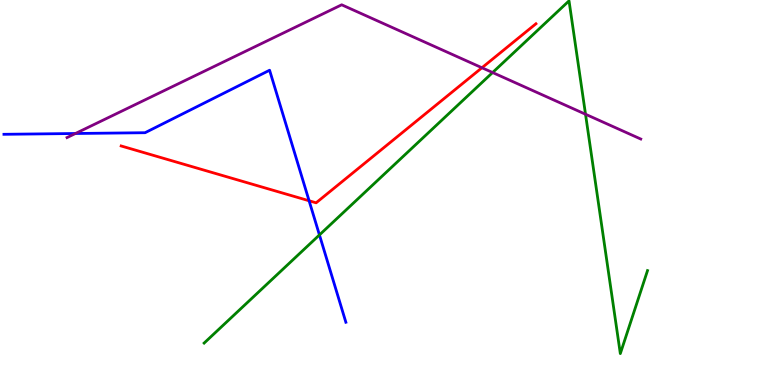[{'lines': ['blue', 'red'], 'intersections': [{'x': 3.99, 'y': 4.79}]}, {'lines': ['green', 'red'], 'intersections': []}, {'lines': ['purple', 'red'], 'intersections': [{'x': 6.22, 'y': 8.24}]}, {'lines': ['blue', 'green'], 'intersections': [{'x': 4.12, 'y': 3.9}]}, {'lines': ['blue', 'purple'], 'intersections': [{'x': 0.974, 'y': 6.53}]}, {'lines': ['green', 'purple'], 'intersections': [{'x': 6.36, 'y': 8.12}, {'x': 7.56, 'y': 7.03}]}]